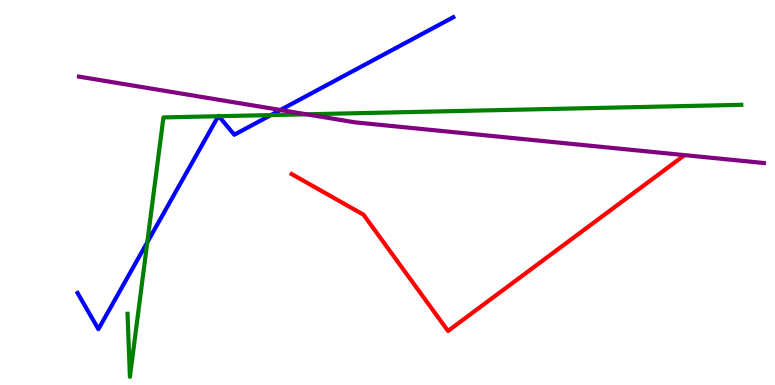[{'lines': ['blue', 'red'], 'intersections': []}, {'lines': ['green', 'red'], 'intersections': []}, {'lines': ['purple', 'red'], 'intersections': []}, {'lines': ['blue', 'green'], 'intersections': [{'x': 1.9, 'y': 3.71}, {'x': 2.82, 'y': 6.98}, {'x': 2.82, 'y': 6.98}, {'x': 3.5, 'y': 7.01}]}, {'lines': ['blue', 'purple'], 'intersections': [{'x': 3.62, 'y': 7.14}]}, {'lines': ['green', 'purple'], 'intersections': [{'x': 3.95, 'y': 7.03}]}]